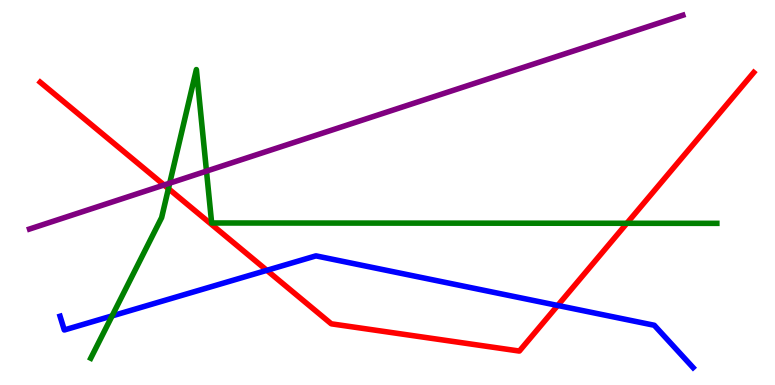[{'lines': ['blue', 'red'], 'intersections': [{'x': 3.44, 'y': 2.98}, {'x': 7.2, 'y': 2.07}]}, {'lines': ['green', 'red'], 'intersections': [{'x': 2.17, 'y': 5.1}, {'x': 8.09, 'y': 4.2}]}, {'lines': ['purple', 'red'], 'intersections': [{'x': 2.12, 'y': 5.19}]}, {'lines': ['blue', 'green'], 'intersections': [{'x': 1.45, 'y': 1.79}]}, {'lines': ['blue', 'purple'], 'intersections': []}, {'lines': ['green', 'purple'], 'intersections': [{'x': 2.19, 'y': 5.24}, {'x': 2.66, 'y': 5.56}]}]